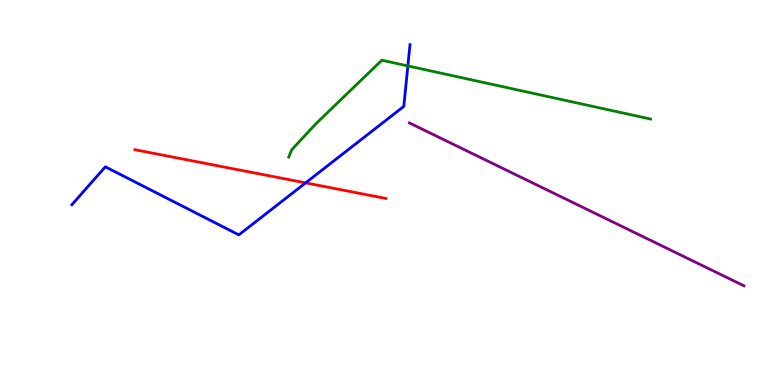[{'lines': ['blue', 'red'], 'intersections': [{'x': 3.94, 'y': 5.25}]}, {'lines': ['green', 'red'], 'intersections': []}, {'lines': ['purple', 'red'], 'intersections': []}, {'lines': ['blue', 'green'], 'intersections': [{'x': 5.26, 'y': 8.29}]}, {'lines': ['blue', 'purple'], 'intersections': []}, {'lines': ['green', 'purple'], 'intersections': []}]